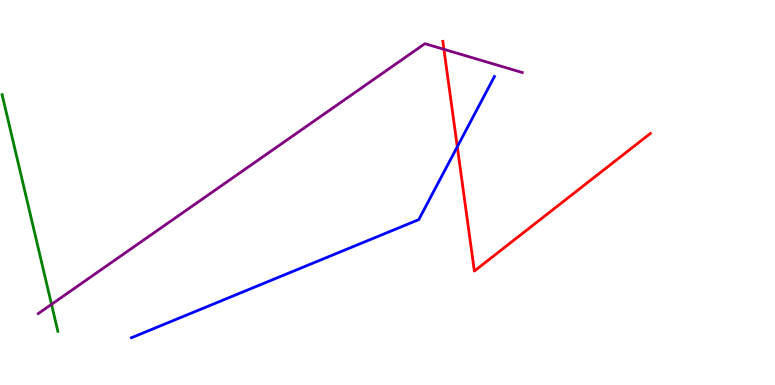[{'lines': ['blue', 'red'], 'intersections': [{'x': 5.9, 'y': 6.19}]}, {'lines': ['green', 'red'], 'intersections': []}, {'lines': ['purple', 'red'], 'intersections': [{'x': 5.73, 'y': 8.72}]}, {'lines': ['blue', 'green'], 'intersections': []}, {'lines': ['blue', 'purple'], 'intersections': []}, {'lines': ['green', 'purple'], 'intersections': [{'x': 0.665, 'y': 2.09}]}]